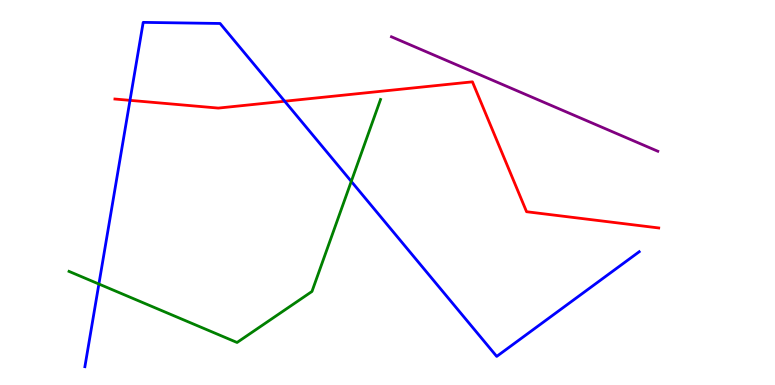[{'lines': ['blue', 'red'], 'intersections': [{'x': 1.68, 'y': 7.39}, {'x': 3.67, 'y': 7.37}]}, {'lines': ['green', 'red'], 'intersections': []}, {'lines': ['purple', 'red'], 'intersections': []}, {'lines': ['blue', 'green'], 'intersections': [{'x': 1.28, 'y': 2.62}, {'x': 4.53, 'y': 5.29}]}, {'lines': ['blue', 'purple'], 'intersections': []}, {'lines': ['green', 'purple'], 'intersections': []}]